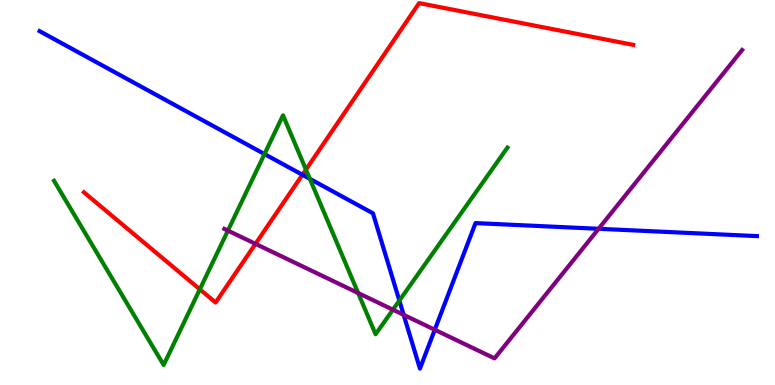[{'lines': ['blue', 'red'], 'intersections': [{'x': 3.9, 'y': 5.46}]}, {'lines': ['green', 'red'], 'intersections': [{'x': 2.58, 'y': 2.49}, {'x': 3.95, 'y': 5.6}]}, {'lines': ['purple', 'red'], 'intersections': [{'x': 3.3, 'y': 3.67}]}, {'lines': ['blue', 'green'], 'intersections': [{'x': 3.41, 'y': 6.0}, {'x': 4.0, 'y': 5.35}, {'x': 5.15, 'y': 2.19}]}, {'lines': ['blue', 'purple'], 'intersections': [{'x': 5.21, 'y': 1.82}, {'x': 5.61, 'y': 1.43}, {'x': 7.72, 'y': 4.06}]}, {'lines': ['green', 'purple'], 'intersections': [{'x': 2.94, 'y': 4.01}, {'x': 4.62, 'y': 2.39}, {'x': 5.07, 'y': 1.96}]}]